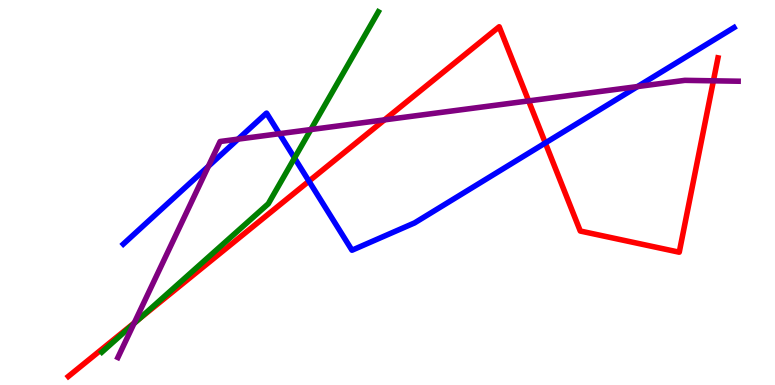[{'lines': ['blue', 'red'], 'intersections': [{'x': 3.99, 'y': 5.29}, {'x': 7.04, 'y': 6.29}]}, {'lines': ['green', 'red'], 'intersections': [{'x': 1.78, 'y': 1.7}]}, {'lines': ['purple', 'red'], 'intersections': [{'x': 1.73, 'y': 1.61}, {'x': 4.96, 'y': 6.89}, {'x': 6.82, 'y': 7.38}, {'x': 9.21, 'y': 7.9}]}, {'lines': ['blue', 'green'], 'intersections': [{'x': 3.8, 'y': 5.9}]}, {'lines': ['blue', 'purple'], 'intersections': [{'x': 2.69, 'y': 5.68}, {'x': 3.07, 'y': 6.39}, {'x': 3.6, 'y': 6.53}, {'x': 8.23, 'y': 7.75}]}, {'lines': ['green', 'purple'], 'intersections': [{'x': 1.73, 'y': 1.6}, {'x': 4.01, 'y': 6.63}]}]